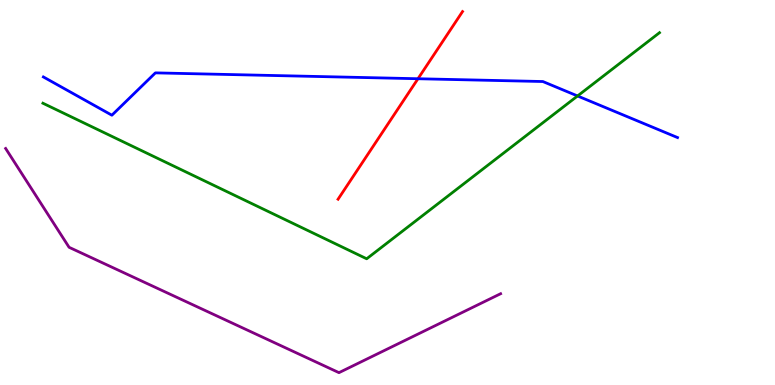[{'lines': ['blue', 'red'], 'intersections': [{'x': 5.39, 'y': 7.95}]}, {'lines': ['green', 'red'], 'intersections': []}, {'lines': ['purple', 'red'], 'intersections': []}, {'lines': ['blue', 'green'], 'intersections': [{'x': 7.45, 'y': 7.51}]}, {'lines': ['blue', 'purple'], 'intersections': []}, {'lines': ['green', 'purple'], 'intersections': []}]